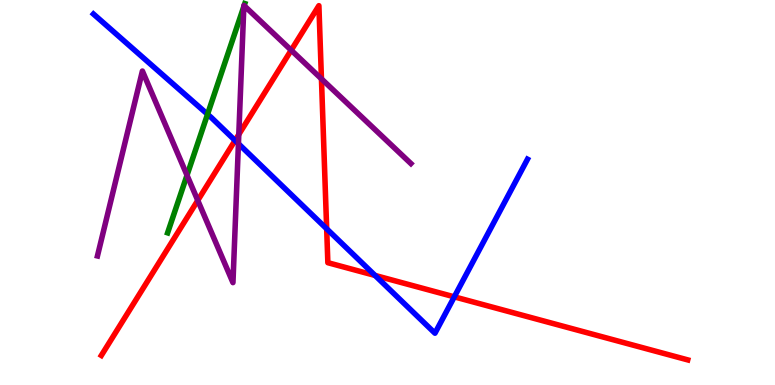[{'lines': ['blue', 'red'], 'intersections': [{'x': 3.03, 'y': 6.35}, {'x': 4.22, 'y': 4.06}, {'x': 4.84, 'y': 2.85}, {'x': 5.86, 'y': 2.29}]}, {'lines': ['green', 'red'], 'intersections': []}, {'lines': ['purple', 'red'], 'intersections': [{'x': 2.55, 'y': 4.79}, {'x': 3.08, 'y': 6.51}, {'x': 3.76, 'y': 8.7}, {'x': 4.15, 'y': 7.95}]}, {'lines': ['blue', 'green'], 'intersections': [{'x': 2.68, 'y': 7.03}]}, {'lines': ['blue', 'purple'], 'intersections': [{'x': 3.08, 'y': 6.27}]}, {'lines': ['green', 'purple'], 'intersections': [{'x': 2.41, 'y': 5.45}, {'x': 3.15, 'y': 9.83}, {'x': 3.15, 'y': 9.85}]}]